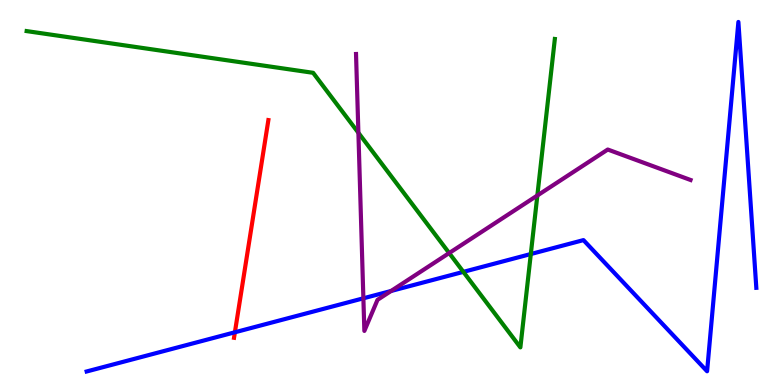[{'lines': ['blue', 'red'], 'intersections': [{'x': 3.03, 'y': 1.37}]}, {'lines': ['green', 'red'], 'intersections': []}, {'lines': ['purple', 'red'], 'intersections': []}, {'lines': ['blue', 'green'], 'intersections': [{'x': 5.98, 'y': 2.94}, {'x': 6.85, 'y': 3.4}]}, {'lines': ['blue', 'purple'], 'intersections': [{'x': 4.69, 'y': 2.25}, {'x': 5.05, 'y': 2.44}]}, {'lines': ['green', 'purple'], 'intersections': [{'x': 4.62, 'y': 6.55}, {'x': 5.8, 'y': 3.43}, {'x': 6.93, 'y': 4.92}]}]